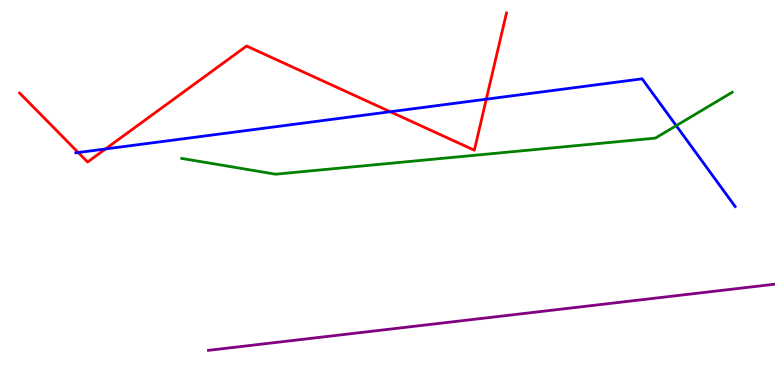[{'lines': ['blue', 'red'], 'intersections': [{'x': 1.01, 'y': 6.04}, {'x': 1.36, 'y': 6.13}, {'x': 5.04, 'y': 7.1}, {'x': 6.27, 'y': 7.42}]}, {'lines': ['green', 'red'], 'intersections': []}, {'lines': ['purple', 'red'], 'intersections': []}, {'lines': ['blue', 'green'], 'intersections': [{'x': 8.73, 'y': 6.74}]}, {'lines': ['blue', 'purple'], 'intersections': []}, {'lines': ['green', 'purple'], 'intersections': []}]